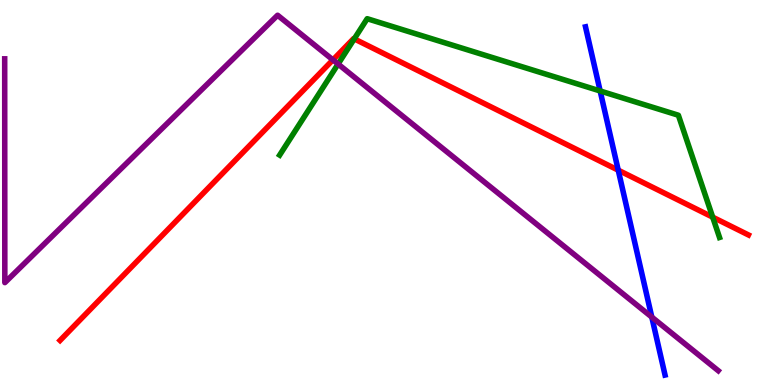[{'lines': ['blue', 'red'], 'intersections': [{'x': 7.98, 'y': 5.58}]}, {'lines': ['green', 'red'], 'intersections': [{'x': 4.57, 'y': 8.99}, {'x': 9.2, 'y': 4.36}]}, {'lines': ['purple', 'red'], 'intersections': [{'x': 4.3, 'y': 8.44}]}, {'lines': ['blue', 'green'], 'intersections': [{'x': 7.74, 'y': 7.64}]}, {'lines': ['blue', 'purple'], 'intersections': [{'x': 8.41, 'y': 1.76}]}, {'lines': ['green', 'purple'], 'intersections': [{'x': 4.36, 'y': 8.34}]}]